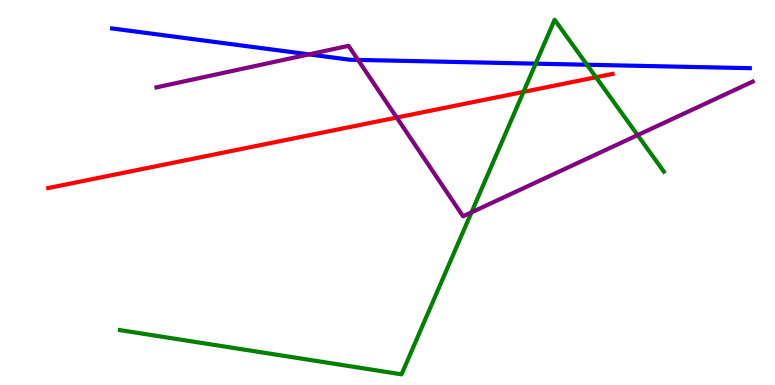[{'lines': ['blue', 'red'], 'intersections': []}, {'lines': ['green', 'red'], 'intersections': [{'x': 6.75, 'y': 7.61}, {'x': 7.69, 'y': 7.99}]}, {'lines': ['purple', 'red'], 'intersections': [{'x': 5.12, 'y': 6.95}]}, {'lines': ['blue', 'green'], 'intersections': [{'x': 6.91, 'y': 8.35}, {'x': 7.57, 'y': 8.32}]}, {'lines': ['blue', 'purple'], 'intersections': [{'x': 3.99, 'y': 8.59}, {'x': 4.62, 'y': 8.44}]}, {'lines': ['green', 'purple'], 'intersections': [{'x': 6.08, 'y': 4.48}, {'x': 8.23, 'y': 6.49}]}]